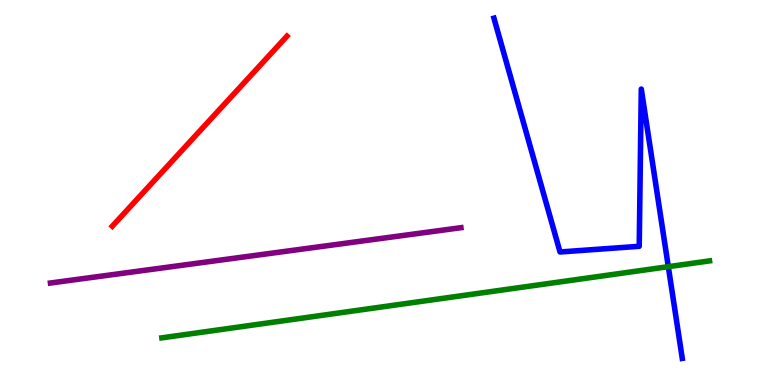[{'lines': ['blue', 'red'], 'intersections': []}, {'lines': ['green', 'red'], 'intersections': []}, {'lines': ['purple', 'red'], 'intersections': []}, {'lines': ['blue', 'green'], 'intersections': [{'x': 8.62, 'y': 3.07}]}, {'lines': ['blue', 'purple'], 'intersections': []}, {'lines': ['green', 'purple'], 'intersections': []}]